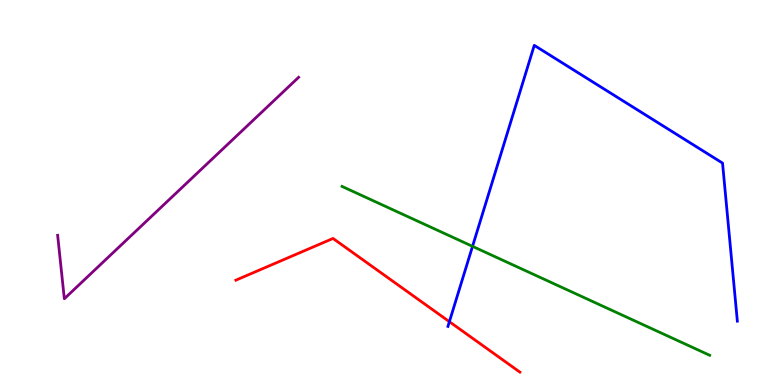[{'lines': ['blue', 'red'], 'intersections': [{'x': 5.8, 'y': 1.64}]}, {'lines': ['green', 'red'], 'intersections': []}, {'lines': ['purple', 'red'], 'intersections': []}, {'lines': ['blue', 'green'], 'intersections': [{'x': 6.1, 'y': 3.6}]}, {'lines': ['blue', 'purple'], 'intersections': []}, {'lines': ['green', 'purple'], 'intersections': []}]